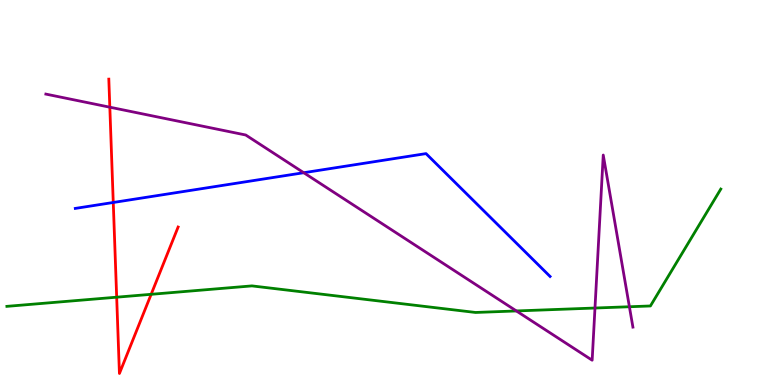[{'lines': ['blue', 'red'], 'intersections': [{'x': 1.46, 'y': 4.74}]}, {'lines': ['green', 'red'], 'intersections': [{'x': 1.51, 'y': 2.28}, {'x': 1.95, 'y': 2.36}]}, {'lines': ['purple', 'red'], 'intersections': [{'x': 1.42, 'y': 7.22}]}, {'lines': ['blue', 'green'], 'intersections': []}, {'lines': ['blue', 'purple'], 'intersections': [{'x': 3.92, 'y': 5.51}]}, {'lines': ['green', 'purple'], 'intersections': [{'x': 6.66, 'y': 1.92}, {'x': 7.68, 'y': 2.0}, {'x': 8.12, 'y': 2.03}]}]